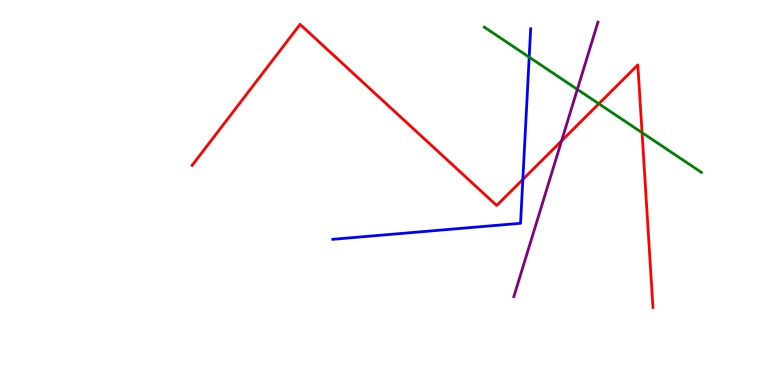[{'lines': ['blue', 'red'], 'intersections': [{'x': 6.75, 'y': 5.34}]}, {'lines': ['green', 'red'], 'intersections': [{'x': 7.73, 'y': 7.31}, {'x': 8.28, 'y': 6.55}]}, {'lines': ['purple', 'red'], 'intersections': [{'x': 7.25, 'y': 6.34}]}, {'lines': ['blue', 'green'], 'intersections': [{'x': 6.83, 'y': 8.51}]}, {'lines': ['blue', 'purple'], 'intersections': []}, {'lines': ['green', 'purple'], 'intersections': [{'x': 7.45, 'y': 7.68}]}]